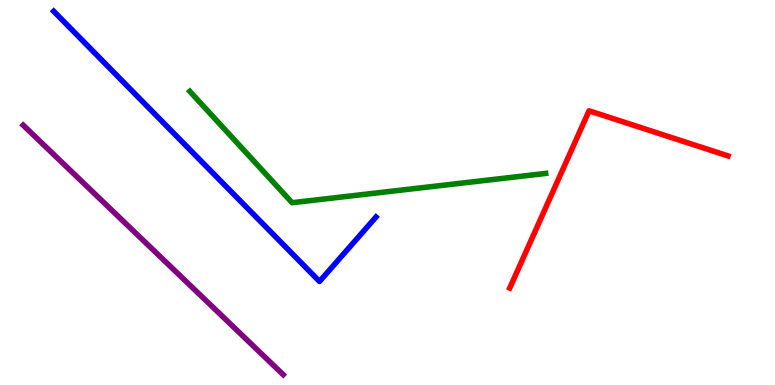[{'lines': ['blue', 'red'], 'intersections': []}, {'lines': ['green', 'red'], 'intersections': []}, {'lines': ['purple', 'red'], 'intersections': []}, {'lines': ['blue', 'green'], 'intersections': []}, {'lines': ['blue', 'purple'], 'intersections': []}, {'lines': ['green', 'purple'], 'intersections': []}]